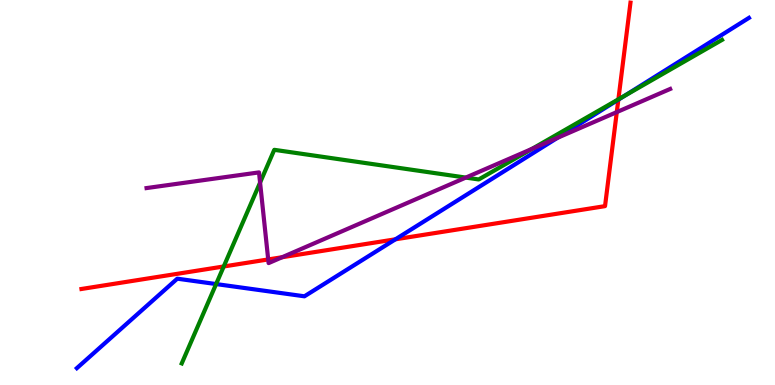[{'lines': ['blue', 'red'], 'intersections': [{'x': 5.1, 'y': 3.78}, {'x': 7.98, 'y': 7.41}]}, {'lines': ['green', 'red'], 'intersections': [{'x': 2.89, 'y': 3.08}, {'x': 7.98, 'y': 7.42}]}, {'lines': ['purple', 'red'], 'intersections': [{'x': 3.46, 'y': 3.26}, {'x': 3.64, 'y': 3.32}, {'x': 7.96, 'y': 7.09}]}, {'lines': ['blue', 'green'], 'intersections': [{'x': 2.79, 'y': 2.62}, {'x': 8.06, 'y': 7.51}]}, {'lines': ['blue', 'purple'], 'intersections': [{'x': 7.19, 'y': 6.42}]}, {'lines': ['green', 'purple'], 'intersections': [{'x': 3.36, 'y': 5.26}, {'x': 6.01, 'y': 5.39}, {'x': 6.87, 'y': 6.13}]}]